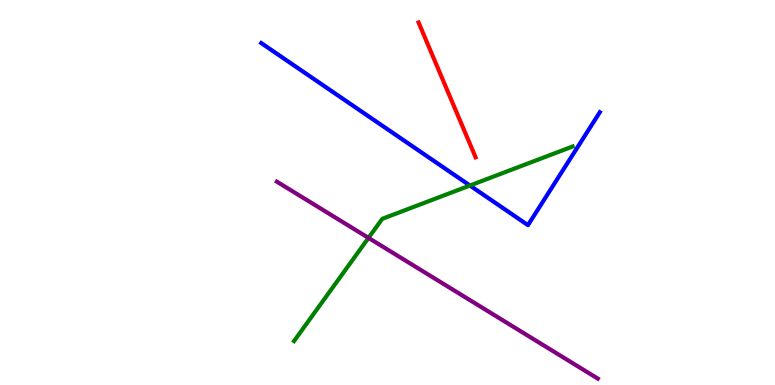[{'lines': ['blue', 'red'], 'intersections': []}, {'lines': ['green', 'red'], 'intersections': []}, {'lines': ['purple', 'red'], 'intersections': []}, {'lines': ['blue', 'green'], 'intersections': [{'x': 6.06, 'y': 5.18}]}, {'lines': ['blue', 'purple'], 'intersections': []}, {'lines': ['green', 'purple'], 'intersections': [{'x': 4.75, 'y': 3.82}]}]